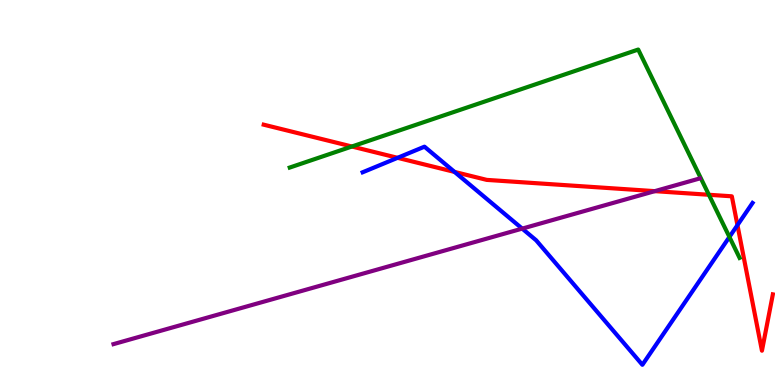[{'lines': ['blue', 'red'], 'intersections': [{'x': 5.13, 'y': 5.9}, {'x': 5.87, 'y': 5.53}, {'x': 9.52, 'y': 4.15}]}, {'lines': ['green', 'red'], 'intersections': [{'x': 4.54, 'y': 6.19}, {'x': 9.15, 'y': 4.94}]}, {'lines': ['purple', 'red'], 'intersections': [{'x': 8.45, 'y': 5.04}]}, {'lines': ['blue', 'green'], 'intersections': [{'x': 9.41, 'y': 3.85}]}, {'lines': ['blue', 'purple'], 'intersections': [{'x': 6.74, 'y': 4.06}]}, {'lines': ['green', 'purple'], 'intersections': []}]